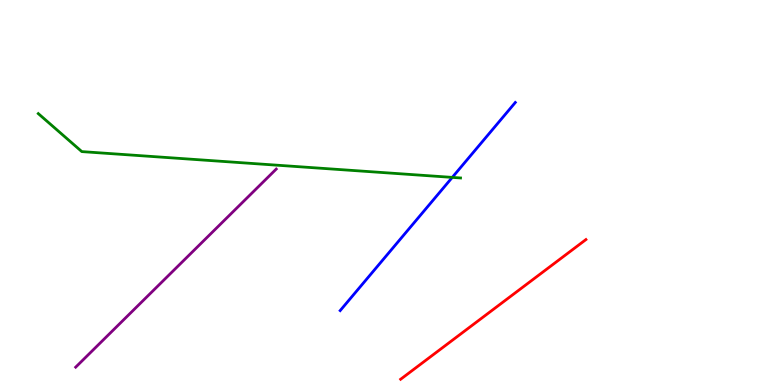[{'lines': ['blue', 'red'], 'intersections': []}, {'lines': ['green', 'red'], 'intersections': []}, {'lines': ['purple', 'red'], 'intersections': []}, {'lines': ['blue', 'green'], 'intersections': [{'x': 5.84, 'y': 5.39}]}, {'lines': ['blue', 'purple'], 'intersections': []}, {'lines': ['green', 'purple'], 'intersections': []}]